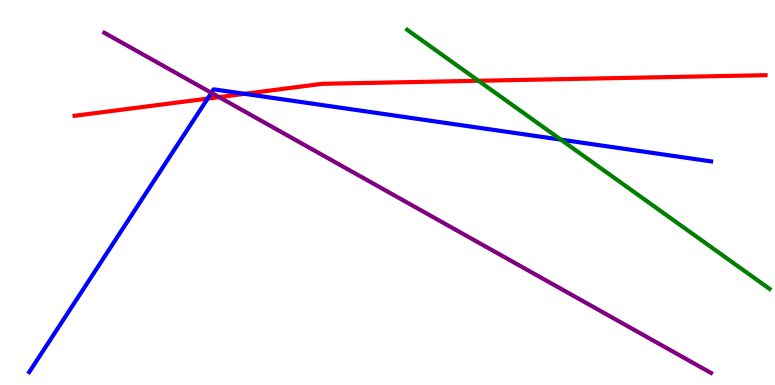[{'lines': ['blue', 'red'], 'intersections': [{'x': 2.68, 'y': 7.44}, {'x': 3.16, 'y': 7.56}]}, {'lines': ['green', 'red'], 'intersections': [{'x': 6.17, 'y': 7.9}]}, {'lines': ['purple', 'red'], 'intersections': [{'x': 2.83, 'y': 7.48}]}, {'lines': ['blue', 'green'], 'intersections': [{'x': 7.24, 'y': 6.37}]}, {'lines': ['blue', 'purple'], 'intersections': [{'x': 2.73, 'y': 7.59}]}, {'lines': ['green', 'purple'], 'intersections': []}]